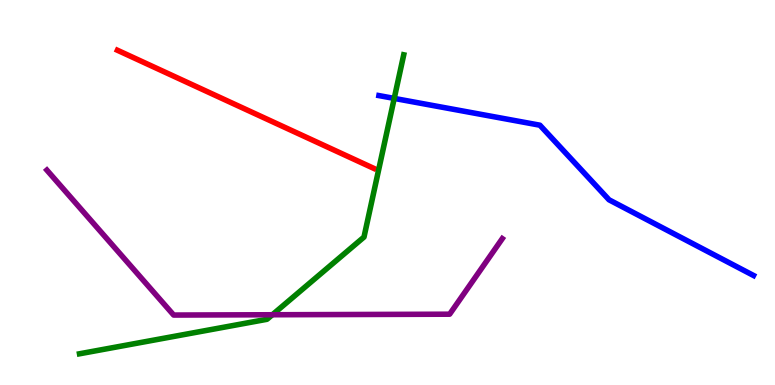[{'lines': ['blue', 'red'], 'intersections': []}, {'lines': ['green', 'red'], 'intersections': []}, {'lines': ['purple', 'red'], 'intersections': []}, {'lines': ['blue', 'green'], 'intersections': [{'x': 5.09, 'y': 7.44}]}, {'lines': ['blue', 'purple'], 'intersections': []}, {'lines': ['green', 'purple'], 'intersections': [{'x': 3.51, 'y': 1.82}]}]